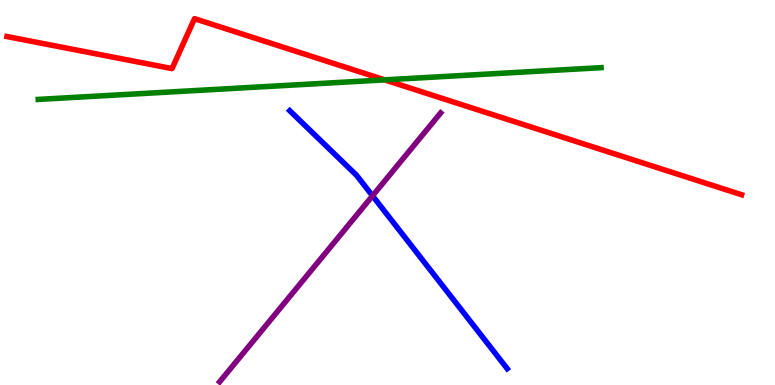[{'lines': ['blue', 'red'], 'intersections': []}, {'lines': ['green', 'red'], 'intersections': [{'x': 4.96, 'y': 7.93}]}, {'lines': ['purple', 'red'], 'intersections': []}, {'lines': ['blue', 'green'], 'intersections': []}, {'lines': ['blue', 'purple'], 'intersections': [{'x': 4.81, 'y': 4.91}]}, {'lines': ['green', 'purple'], 'intersections': []}]